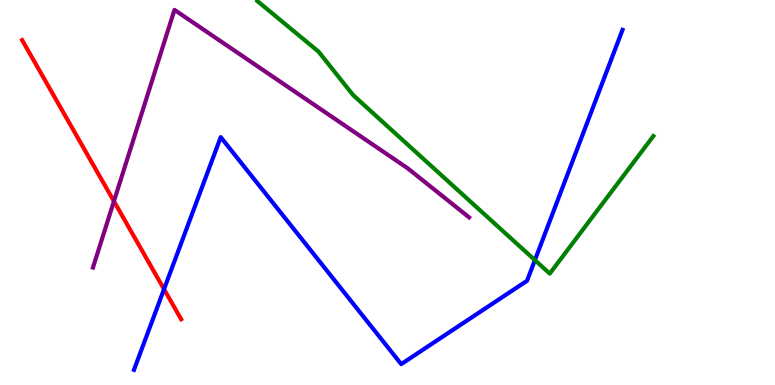[{'lines': ['blue', 'red'], 'intersections': [{'x': 2.12, 'y': 2.49}]}, {'lines': ['green', 'red'], 'intersections': []}, {'lines': ['purple', 'red'], 'intersections': [{'x': 1.47, 'y': 4.77}]}, {'lines': ['blue', 'green'], 'intersections': [{'x': 6.9, 'y': 3.24}]}, {'lines': ['blue', 'purple'], 'intersections': []}, {'lines': ['green', 'purple'], 'intersections': []}]